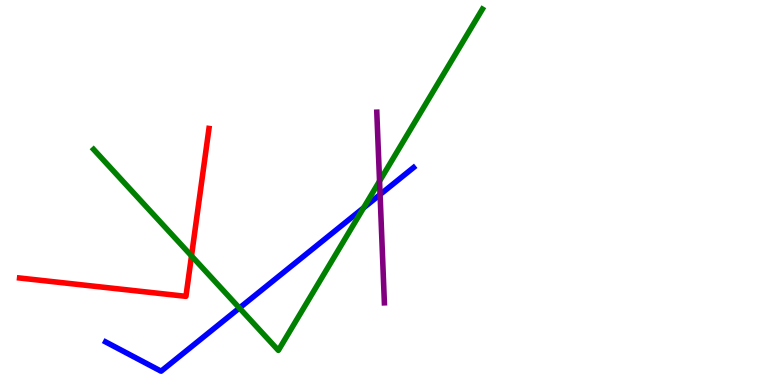[{'lines': ['blue', 'red'], 'intersections': []}, {'lines': ['green', 'red'], 'intersections': [{'x': 2.47, 'y': 3.35}]}, {'lines': ['purple', 'red'], 'intersections': []}, {'lines': ['blue', 'green'], 'intersections': [{'x': 3.09, 'y': 2.0}, {'x': 4.69, 'y': 4.6}]}, {'lines': ['blue', 'purple'], 'intersections': [{'x': 4.9, 'y': 4.95}]}, {'lines': ['green', 'purple'], 'intersections': [{'x': 4.9, 'y': 5.3}]}]